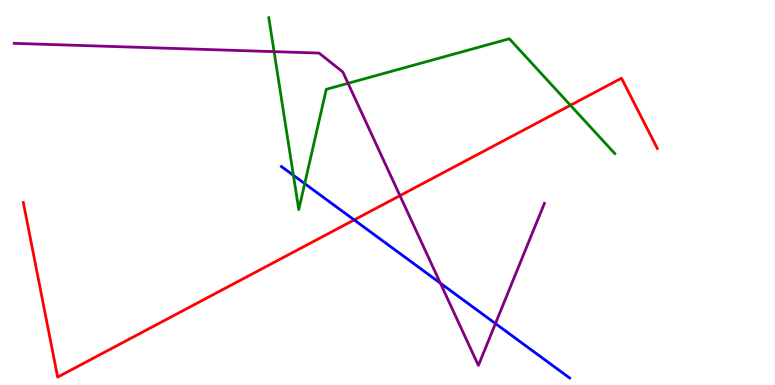[{'lines': ['blue', 'red'], 'intersections': [{'x': 4.57, 'y': 4.29}]}, {'lines': ['green', 'red'], 'intersections': [{'x': 7.36, 'y': 7.27}]}, {'lines': ['purple', 'red'], 'intersections': [{'x': 5.16, 'y': 4.92}]}, {'lines': ['blue', 'green'], 'intersections': [{'x': 3.79, 'y': 5.45}, {'x': 3.93, 'y': 5.23}]}, {'lines': ['blue', 'purple'], 'intersections': [{'x': 5.68, 'y': 2.65}, {'x': 6.39, 'y': 1.6}]}, {'lines': ['green', 'purple'], 'intersections': [{'x': 3.54, 'y': 8.66}, {'x': 4.49, 'y': 7.84}]}]